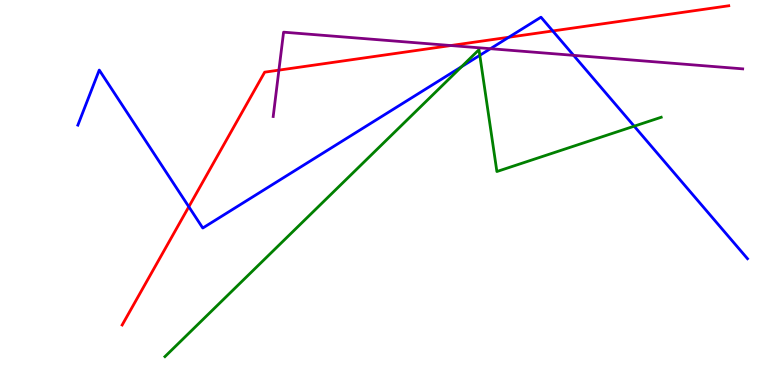[{'lines': ['blue', 'red'], 'intersections': [{'x': 2.44, 'y': 4.63}, {'x': 6.57, 'y': 9.03}, {'x': 7.13, 'y': 9.2}]}, {'lines': ['green', 'red'], 'intersections': []}, {'lines': ['purple', 'red'], 'intersections': [{'x': 3.6, 'y': 8.18}, {'x': 5.82, 'y': 8.82}]}, {'lines': ['blue', 'green'], 'intersections': [{'x': 5.96, 'y': 8.27}, {'x': 6.19, 'y': 8.56}, {'x': 8.18, 'y': 6.72}]}, {'lines': ['blue', 'purple'], 'intersections': [{'x': 6.33, 'y': 8.74}, {'x': 7.4, 'y': 8.56}]}, {'lines': ['green', 'purple'], 'intersections': []}]